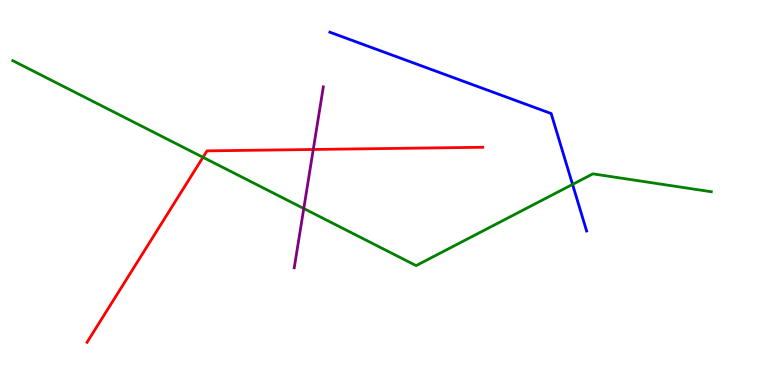[{'lines': ['blue', 'red'], 'intersections': []}, {'lines': ['green', 'red'], 'intersections': [{'x': 2.62, 'y': 5.91}]}, {'lines': ['purple', 'red'], 'intersections': [{'x': 4.04, 'y': 6.12}]}, {'lines': ['blue', 'green'], 'intersections': [{'x': 7.39, 'y': 5.21}]}, {'lines': ['blue', 'purple'], 'intersections': []}, {'lines': ['green', 'purple'], 'intersections': [{'x': 3.92, 'y': 4.58}]}]